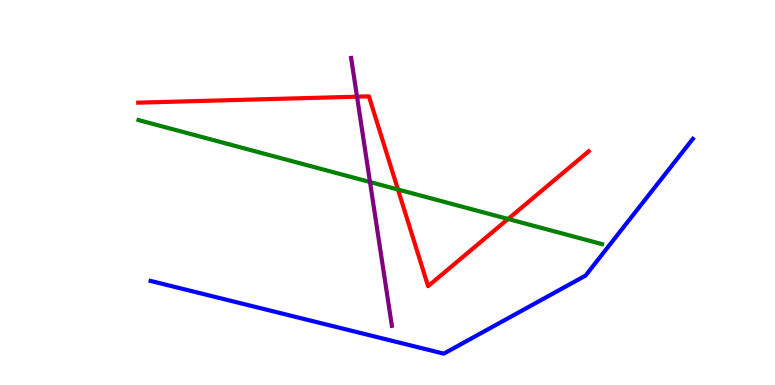[{'lines': ['blue', 'red'], 'intersections': []}, {'lines': ['green', 'red'], 'intersections': [{'x': 5.13, 'y': 5.08}, {'x': 6.56, 'y': 4.31}]}, {'lines': ['purple', 'red'], 'intersections': [{'x': 4.61, 'y': 7.49}]}, {'lines': ['blue', 'green'], 'intersections': []}, {'lines': ['blue', 'purple'], 'intersections': []}, {'lines': ['green', 'purple'], 'intersections': [{'x': 4.77, 'y': 5.27}]}]